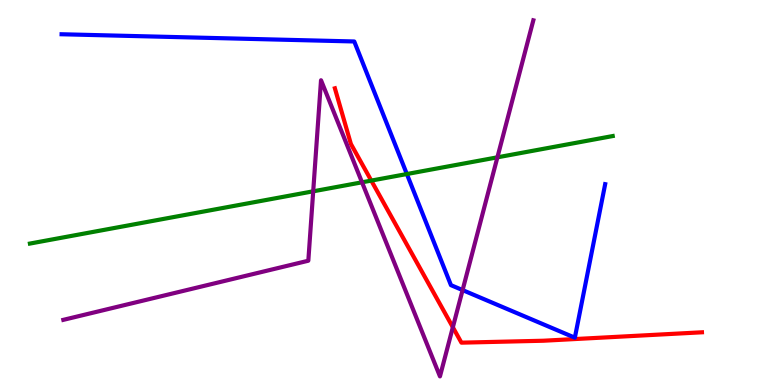[{'lines': ['blue', 'red'], 'intersections': []}, {'lines': ['green', 'red'], 'intersections': [{'x': 4.79, 'y': 5.31}]}, {'lines': ['purple', 'red'], 'intersections': [{'x': 5.84, 'y': 1.5}]}, {'lines': ['blue', 'green'], 'intersections': [{'x': 5.25, 'y': 5.48}]}, {'lines': ['blue', 'purple'], 'intersections': [{'x': 5.97, 'y': 2.47}]}, {'lines': ['green', 'purple'], 'intersections': [{'x': 4.04, 'y': 5.03}, {'x': 4.67, 'y': 5.26}, {'x': 6.42, 'y': 5.91}]}]